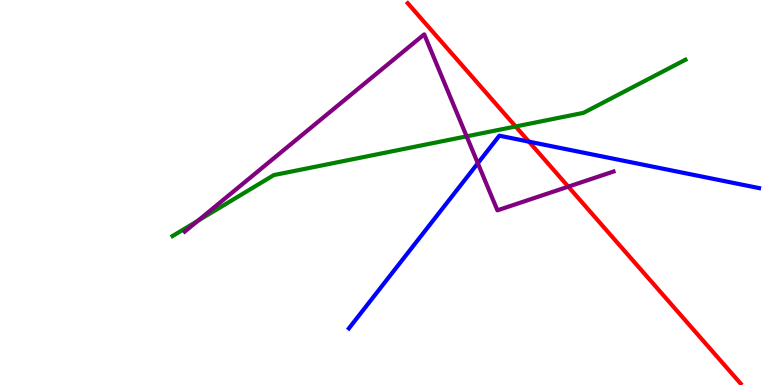[{'lines': ['blue', 'red'], 'intersections': [{'x': 6.82, 'y': 6.32}]}, {'lines': ['green', 'red'], 'intersections': [{'x': 6.65, 'y': 6.71}]}, {'lines': ['purple', 'red'], 'intersections': [{'x': 7.33, 'y': 5.15}]}, {'lines': ['blue', 'green'], 'intersections': []}, {'lines': ['blue', 'purple'], 'intersections': [{'x': 6.17, 'y': 5.76}]}, {'lines': ['green', 'purple'], 'intersections': [{'x': 2.55, 'y': 4.27}, {'x': 6.02, 'y': 6.46}]}]